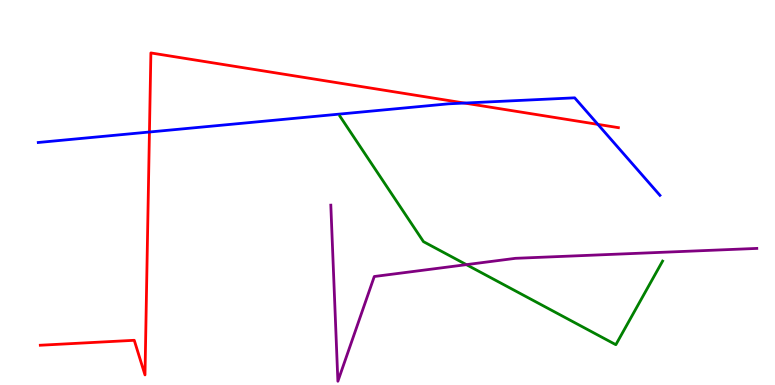[{'lines': ['blue', 'red'], 'intersections': [{'x': 1.93, 'y': 6.57}, {'x': 5.99, 'y': 7.32}, {'x': 7.71, 'y': 6.77}]}, {'lines': ['green', 'red'], 'intersections': []}, {'lines': ['purple', 'red'], 'intersections': []}, {'lines': ['blue', 'green'], 'intersections': []}, {'lines': ['blue', 'purple'], 'intersections': []}, {'lines': ['green', 'purple'], 'intersections': [{'x': 6.02, 'y': 3.13}]}]